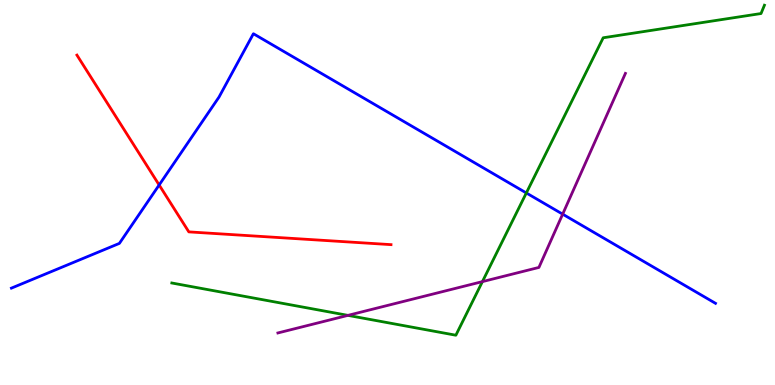[{'lines': ['blue', 'red'], 'intersections': [{'x': 2.05, 'y': 5.2}]}, {'lines': ['green', 'red'], 'intersections': []}, {'lines': ['purple', 'red'], 'intersections': []}, {'lines': ['blue', 'green'], 'intersections': [{'x': 6.79, 'y': 4.99}]}, {'lines': ['blue', 'purple'], 'intersections': [{'x': 7.26, 'y': 4.44}]}, {'lines': ['green', 'purple'], 'intersections': [{'x': 4.49, 'y': 1.81}, {'x': 6.22, 'y': 2.69}]}]